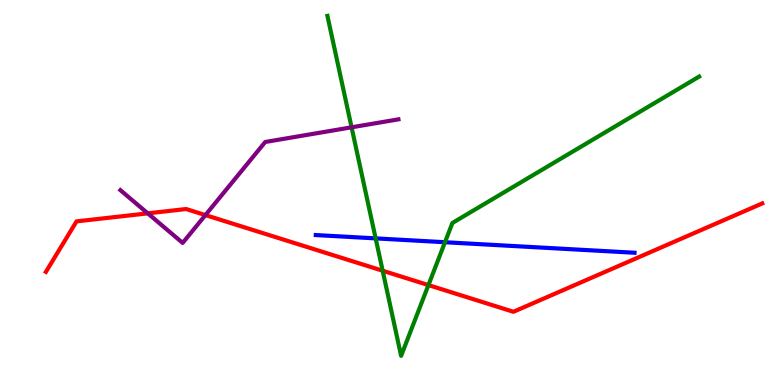[{'lines': ['blue', 'red'], 'intersections': []}, {'lines': ['green', 'red'], 'intersections': [{'x': 4.94, 'y': 2.97}, {'x': 5.53, 'y': 2.59}]}, {'lines': ['purple', 'red'], 'intersections': [{'x': 1.91, 'y': 4.46}, {'x': 2.65, 'y': 4.41}]}, {'lines': ['blue', 'green'], 'intersections': [{'x': 4.85, 'y': 3.81}, {'x': 5.74, 'y': 3.71}]}, {'lines': ['blue', 'purple'], 'intersections': []}, {'lines': ['green', 'purple'], 'intersections': [{'x': 4.54, 'y': 6.69}]}]